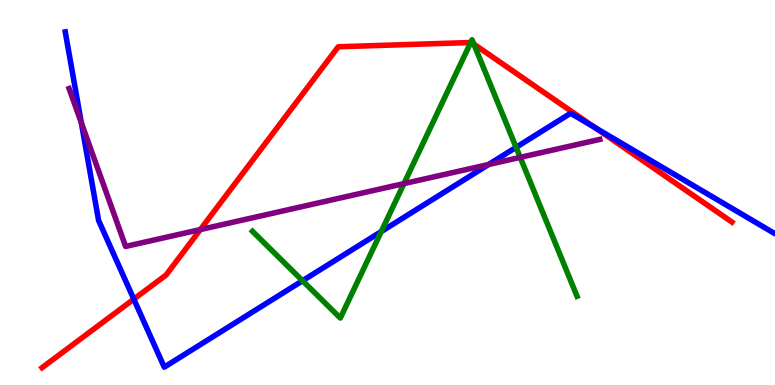[{'lines': ['blue', 'red'], 'intersections': [{'x': 1.73, 'y': 2.23}, {'x': 7.68, 'y': 6.69}]}, {'lines': ['green', 'red'], 'intersections': [{'x': 6.07, 'y': 8.9}, {'x': 6.11, 'y': 8.85}]}, {'lines': ['purple', 'red'], 'intersections': [{'x': 2.59, 'y': 4.04}]}, {'lines': ['blue', 'green'], 'intersections': [{'x': 3.9, 'y': 2.71}, {'x': 4.92, 'y': 3.99}, {'x': 6.66, 'y': 6.17}]}, {'lines': ['blue', 'purple'], 'intersections': [{'x': 1.05, 'y': 6.81}, {'x': 6.3, 'y': 5.73}]}, {'lines': ['green', 'purple'], 'intersections': [{'x': 5.21, 'y': 5.23}, {'x': 6.71, 'y': 5.91}]}]